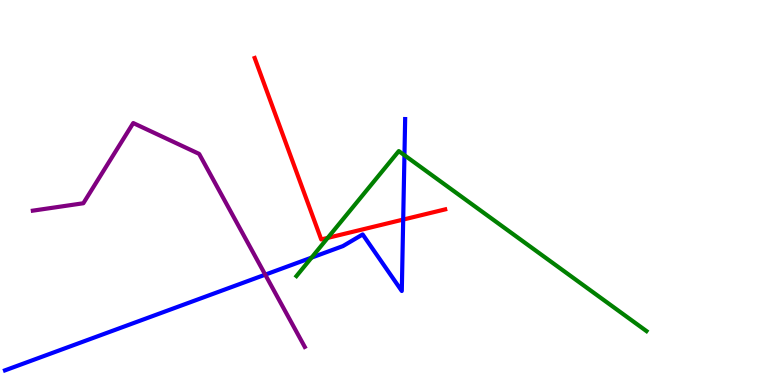[{'lines': ['blue', 'red'], 'intersections': [{'x': 5.2, 'y': 4.3}]}, {'lines': ['green', 'red'], 'intersections': [{'x': 4.23, 'y': 3.82}]}, {'lines': ['purple', 'red'], 'intersections': []}, {'lines': ['blue', 'green'], 'intersections': [{'x': 4.02, 'y': 3.31}, {'x': 5.22, 'y': 5.97}]}, {'lines': ['blue', 'purple'], 'intersections': [{'x': 3.42, 'y': 2.87}]}, {'lines': ['green', 'purple'], 'intersections': []}]